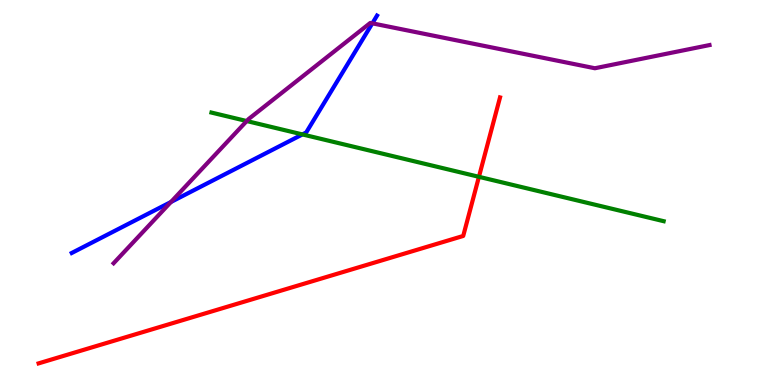[{'lines': ['blue', 'red'], 'intersections': []}, {'lines': ['green', 'red'], 'intersections': [{'x': 6.18, 'y': 5.41}]}, {'lines': ['purple', 'red'], 'intersections': []}, {'lines': ['blue', 'green'], 'intersections': [{'x': 3.9, 'y': 6.51}]}, {'lines': ['blue', 'purple'], 'intersections': [{'x': 2.21, 'y': 4.75}, {'x': 4.8, 'y': 9.39}]}, {'lines': ['green', 'purple'], 'intersections': [{'x': 3.18, 'y': 6.86}]}]